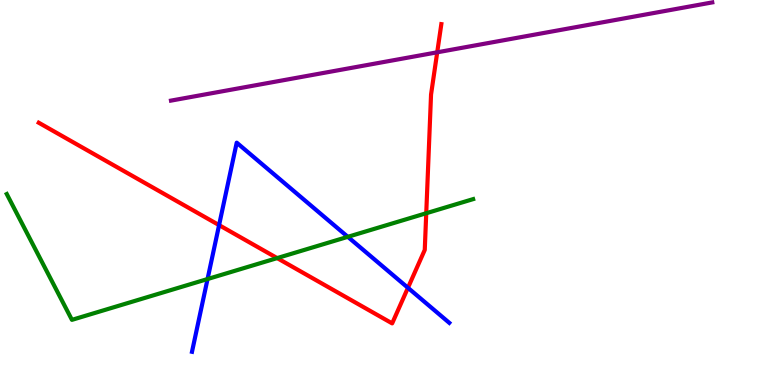[{'lines': ['blue', 'red'], 'intersections': [{'x': 2.83, 'y': 4.15}, {'x': 5.26, 'y': 2.52}]}, {'lines': ['green', 'red'], 'intersections': [{'x': 3.58, 'y': 3.3}, {'x': 5.5, 'y': 4.46}]}, {'lines': ['purple', 'red'], 'intersections': [{'x': 5.64, 'y': 8.64}]}, {'lines': ['blue', 'green'], 'intersections': [{'x': 2.68, 'y': 2.75}, {'x': 4.49, 'y': 3.85}]}, {'lines': ['blue', 'purple'], 'intersections': []}, {'lines': ['green', 'purple'], 'intersections': []}]